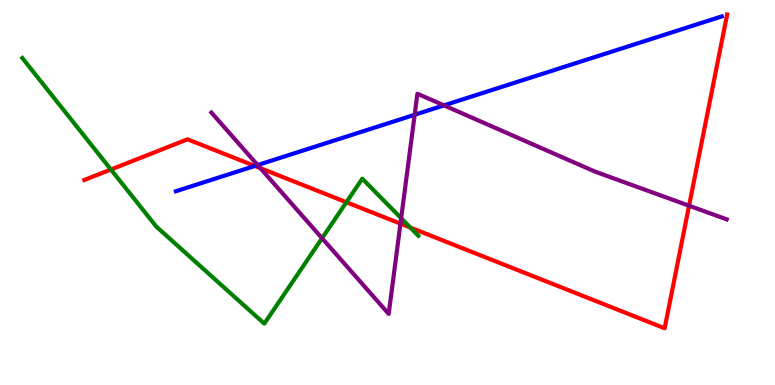[{'lines': ['blue', 'red'], 'intersections': [{'x': 3.29, 'y': 5.69}]}, {'lines': ['green', 'red'], 'intersections': [{'x': 1.43, 'y': 5.6}, {'x': 4.47, 'y': 4.75}, {'x': 5.29, 'y': 4.09}]}, {'lines': ['purple', 'red'], 'intersections': [{'x': 3.36, 'y': 5.63}, {'x': 5.17, 'y': 4.19}, {'x': 8.89, 'y': 4.66}]}, {'lines': ['blue', 'green'], 'intersections': []}, {'lines': ['blue', 'purple'], 'intersections': [{'x': 3.32, 'y': 5.71}, {'x': 5.35, 'y': 7.02}, {'x': 5.73, 'y': 7.26}]}, {'lines': ['green', 'purple'], 'intersections': [{'x': 4.16, 'y': 3.81}, {'x': 5.18, 'y': 4.33}]}]